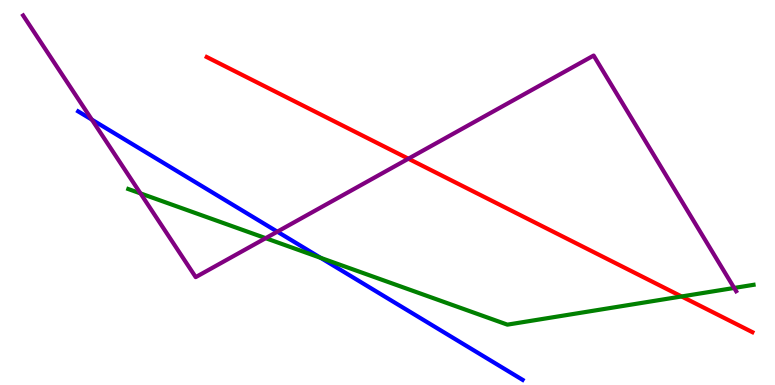[{'lines': ['blue', 'red'], 'intersections': []}, {'lines': ['green', 'red'], 'intersections': [{'x': 8.79, 'y': 2.3}]}, {'lines': ['purple', 'red'], 'intersections': [{'x': 5.27, 'y': 5.88}]}, {'lines': ['blue', 'green'], 'intersections': [{'x': 4.14, 'y': 3.3}]}, {'lines': ['blue', 'purple'], 'intersections': [{'x': 1.18, 'y': 6.89}, {'x': 3.58, 'y': 3.98}]}, {'lines': ['green', 'purple'], 'intersections': [{'x': 1.81, 'y': 4.98}, {'x': 3.43, 'y': 3.81}, {'x': 9.47, 'y': 2.52}]}]